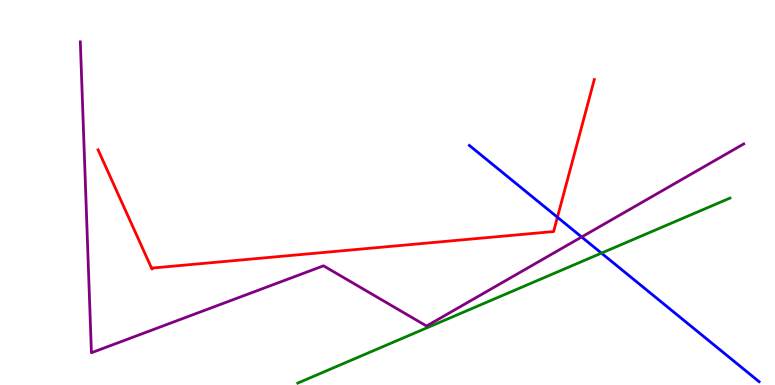[{'lines': ['blue', 'red'], 'intersections': [{'x': 7.19, 'y': 4.36}]}, {'lines': ['green', 'red'], 'intersections': []}, {'lines': ['purple', 'red'], 'intersections': []}, {'lines': ['blue', 'green'], 'intersections': [{'x': 7.76, 'y': 3.43}]}, {'lines': ['blue', 'purple'], 'intersections': [{'x': 7.51, 'y': 3.84}]}, {'lines': ['green', 'purple'], 'intersections': []}]